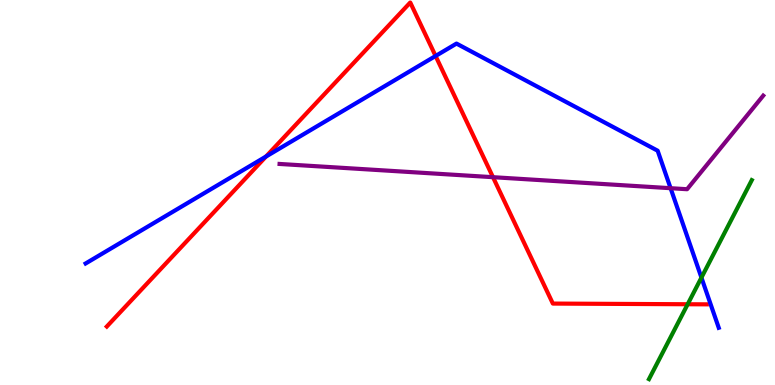[{'lines': ['blue', 'red'], 'intersections': [{'x': 3.43, 'y': 5.93}, {'x': 5.62, 'y': 8.55}]}, {'lines': ['green', 'red'], 'intersections': [{'x': 8.87, 'y': 2.1}]}, {'lines': ['purple', 'red'], 'intersections': [{'x': 6.36, 'y': 5.4}]}, {'lines': ['blue', 'green'], 'intersections': [{'x': 9.05, 'y': 2.79}]}, {'lines': ['blue', 'purple'], 'intersections': [{'x': 8.65, 'y': 5.11}]}, {'lines': ['green', 'purple'], 'intersections': []}]